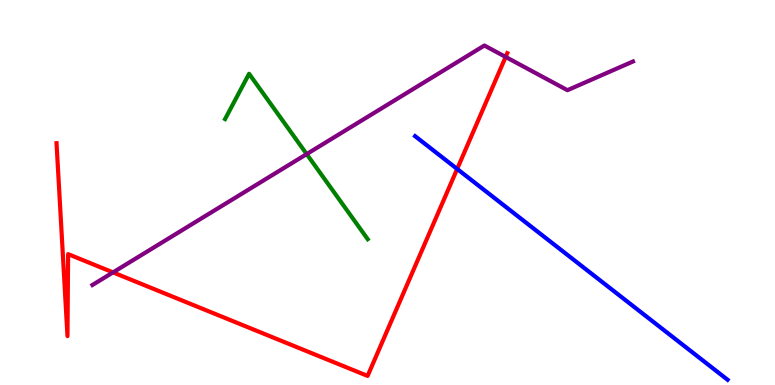[{'lines': ['blue', 'red'], 'intersections': [{'x': 5.9, 'y': 5.61}]}, {'lines': ['green', 'red'], 'intersections': []}, {'lines': ['purple', 'red'], 'intersections': [{'x': 1.46, 'y': 2.92}, {'x': 6.52, 'y': 8.52}]}, {'lines': ['blue', 'green'], 'intersections': []}, {'lines': ['blue', 'purple'], 'intersections': []}, {'lines': ['green', 'purple'], 'intersections': [{'x': 3.96, 'y': 6.0}]}]